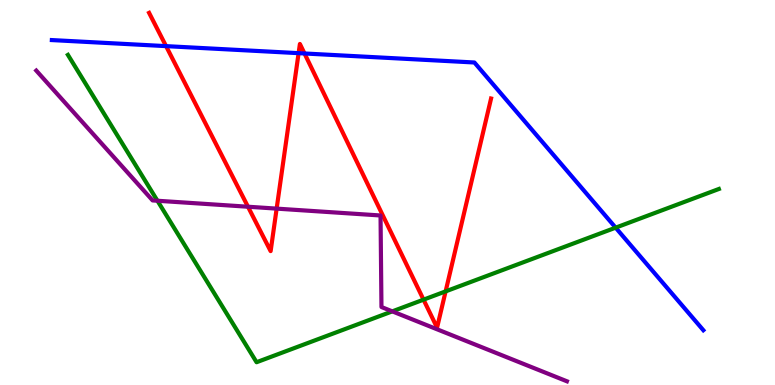[{'lines': ['blue', 'red'], 'intersections': [{'x': 2.14, 'y': 8.8}, {'x': 3.85, 'y': 8.62}, {'x': 3.93, 'y': 8.61}]}, {'lines': ['green', 'red'], 'intersections': [{'x': 5.46, 'y': 2.22}, {'x': 5.75, 'y': 2.43}]}, {'lines': ['purple', 'red'], 'intersections': [{'x': 3.2, 'y': 4.63}, {'x': 3.57, 'y': 4.58}]}, {'lines': ['blue', 'green'], 'intersections': [{'x': 7.94, 'y': 4.09}]}, {'lines': ['blue', 'purple'], 'intersections': []}, {'lines': ['green', 'purple'], 'intersections': [{'x': 2.03, 'y': 4.79}, {'x': 5.06, 'y': 1.91}]}]